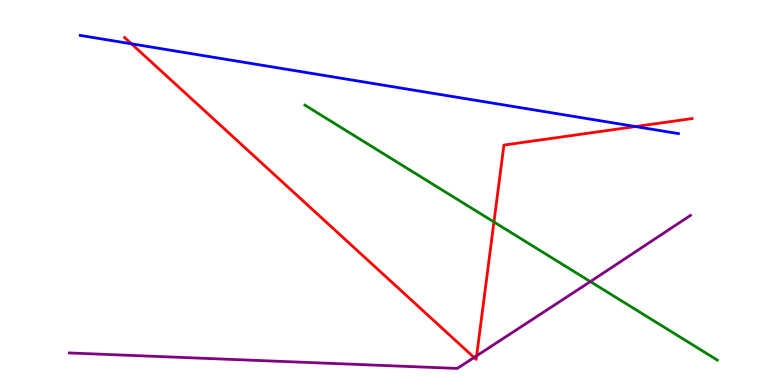[{'lines': ['blue', 'red'], 'intersections': [{'x': 1.7, 'y': 8.86}, {'x': 8.2, 'y': 6.71}]}, {'lines': ['green', 'red'], 'intersections': [{'x': 6.37, 'y': 4.23}]}, {'lines': ['purple', 'red'], 'intersections': [{'x': 6.12, 'y': 0.715}, {'x': 6.15, 'y': 0.758}]}, {'lines': ['blue', 'green'], 'intersections': []}, {'lines': ['blue', 'purple'], 'intersections': []}, {'lines': ['green', 'purple'], 'intersections': [{'x': 7.62, 'y': 2.69}]}]